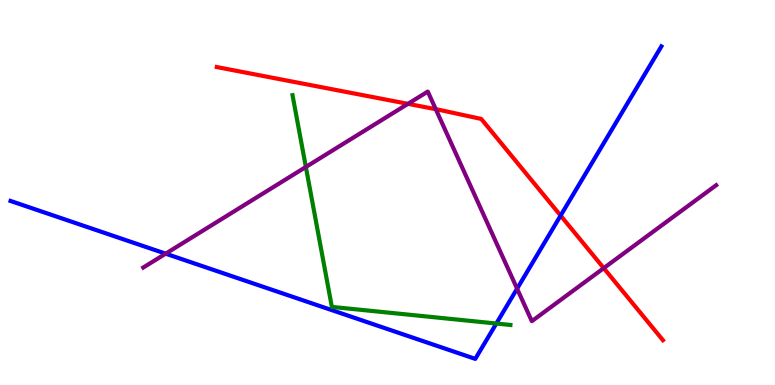[{'lines': ['blue', 'red'], 'intersections': [{'x': 7.23, 'y': 4.4}]}, {'lines': ['green', 'red'], 'intersections': []}, {'lines': ['purple', 'red'], 'intersections': [{'x': 5.26, 'y': 7.3}, {'x': 5.62, 'y': 7.16}, {'x': 7.79, 'y': 3.04}]}, {'lines': ['blue', 'green'], 'intersections': [{'x': 6.4, 'y': 1.6}]}, {'lines': ['blue', 'purple'], 'intersections': [{'x': 2.14, 'y': 3.41}, {'x': 6.67, 'y': 2.5}]}, {'lines': ['green', 'purple'], 'intersections': [{'x': 3.95, 'y': 5.66}]}]